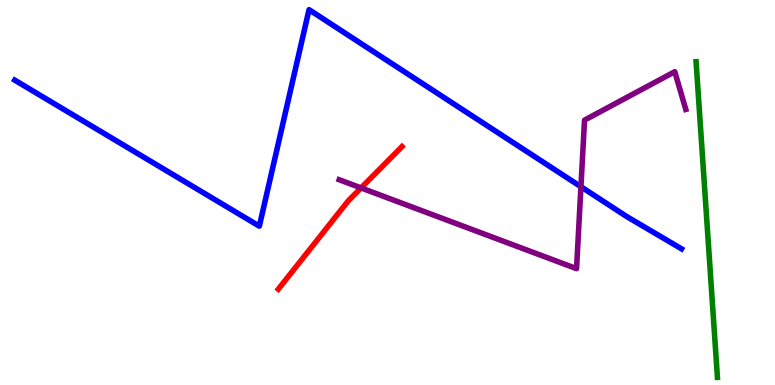[{'lines': ['blue', 'red'], 'intersections': []}, {'lines': ['green', 'red'], 'intersections': []}, {'lines': ['purple', 'red'], 'intersections': [{'x': 4.66, 'y': 5.12}]}, {'lines': ['blue', 'green'], 'intersections': []}, {'lines': ['blue', 'purple'], 'intersections': [{'x': 7.5, 'y': 5.15}]}, {'lines': ['green', 'purple'], 'intersections': []}]